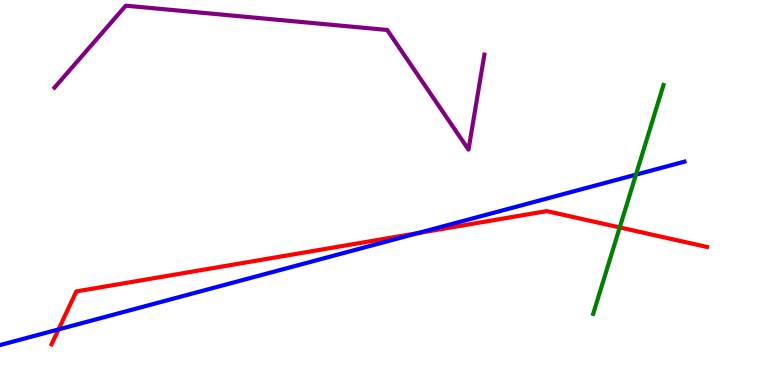[{'lines': ['blue', 'red'], 'intersections': [{'x': 0.755, 'y': 1.44}, {'x': 5.39, 'y': 3.94}]}, {'lines': ['green', 'red'], 'intersections': [{'x': 8.0, 'y': 4.09}]}, {'lines': ['purple', 'red'], 'intersections': []}, {'lines': ['blue', 'green'], 'intersections': [{'x': 8.21, 'y': 5.46}]}, {'lines': ['blue', 'purple'], 'intersections': []}, {'lines': ['green', 'purple'], 'intersections': []}]